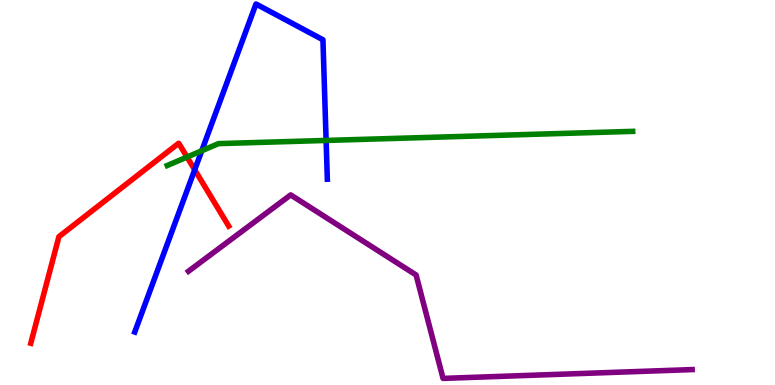[{'lines': ['blue', 'red'], 'intersections': [{'x': 2.51, 'y': 5.59}]}, {'lines': ['green', 'red'], 'intersections': [{'x': 2.41, 'y': 5.92}]}, {'lines': ['purple', 'red'], 'intersections': []}, {'lines': ['blue', 'green'], 'intersections': [{'x': 2.6, 'y': 6.08}, {'x': 4.21, 'y': 6.35}]}, {'lines': ['blue', 'purple'], 'intersections': []}, {'lines': ['green', 'purple'], 'intersections': []}]